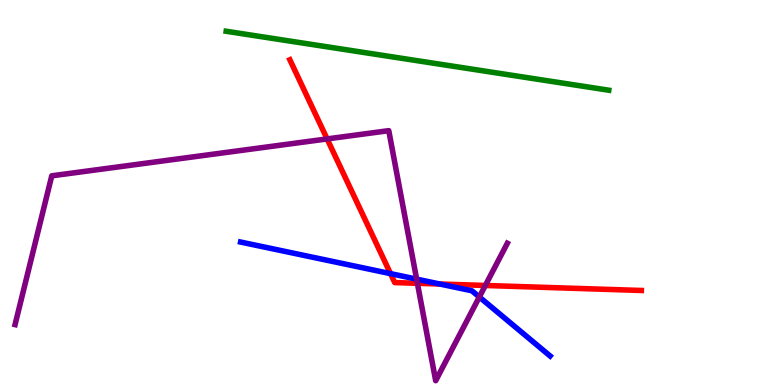[{'lines': ['blue', 'red'], 'intersections': [{'x': 5.04, 'y': 2.89}, {'x': 5.67, 'y': 2.62}]}, {'lines': ['green', 'red'], 'intersections': []}, {'lines': ['purple', 'red'], 'intersections': [{'x': 4.22, 'y': 6.39}, {'x': 5.39, 'y': 2.64}, {'x': 6.26, 'y': 2.59}]}, {'lines': ['blue', 'green'], 'intersections': []}, {'lines': ['blue', 'purple'], 'intersections': [{'x': 5.38, 'y': 2.75}, {'x': 6.18, 'y': 2.29}]}, {'lines': ['green', 'purple'], 'intersections': []}]